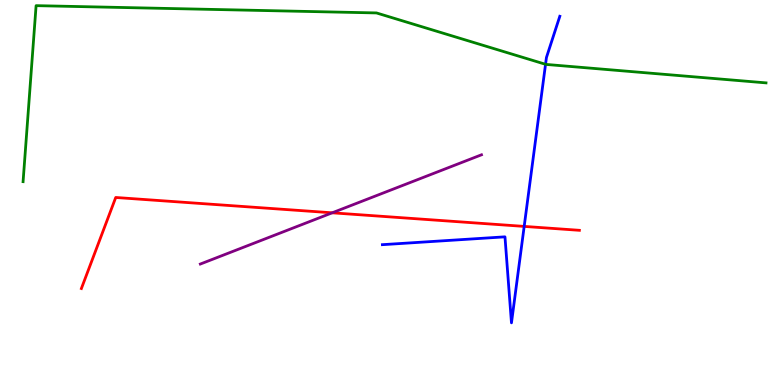[{'lines': ['blue', 'red'], 'intersections': [{'x': 6.76, 'y': 4.12}]}, {'lines': ['green', 'red'], 'intersections': []}, {'lines': ['purple', 'red'], 'intersections': [{'x': 4.29, 'y': 4.47}]}, {'lines': ['blue', 'green'], 'intersections': [{'x': 7.04, 'y': 8.33}]}, {'lines': ['blue', 'purple'], 'intersections': []}, {'lines': ['green', 'purple'], 'intersections': []}]